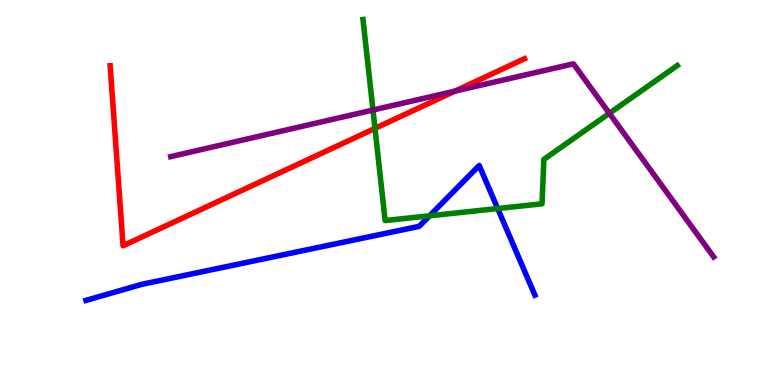[{'lines': ['blue', 'red'], 'intersections': []}, {'lines': ['green', 'red'], 'intersections': [{'x': 4.84, 'y': 6.67}]}, {'lines': ['purple', 'red'], 'intersections': [{'x': 5.87, 'y': 7.63}]}, {'lines': ['blue', 'green'], 'intersections': [{'x': 5.54, 'y': 4.39}, {'x': 6.42, 'y': 4.58}]}, {'lines': ['blue', 'purple'], 'intersections': []}, {'lines': ['green', 'purple'], 'intersections': [{'x': 4.81, 'y': 7.14}, {'x': 7.86, 'y': 7.06}]}]